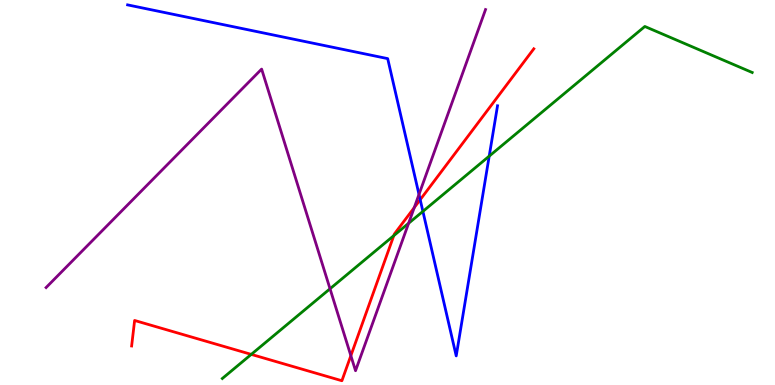[{'lines': ['blue', 'red'], 'intersections': [{'x': 5.42, 'y': 4.81}]}, {'lines': ['green', 'red'], 'intersections': [{'x': 3.24, 'y': 0.795}, {'x': 5.08, 'y': 3.88}]}, {'lines': ['purple', 'red'], 'intersections': [{'x': 4.53, 'y': 0.761}, {'x': 5.35, 'y': 4.61}]}, {'lines': ['blue', 'green'], 'intersections': [{'x': 5.46, 'y': 4.51}, {'x': 6.31, 'y': 5.94}]}, {'lines': ['blue', 'purple'], 'intersections': [{'x': 5.41, 'y': 4.95}]}, {'lines': ['green', 'purple'], 'intersections': [{'x': 4.26, 'y': 2.5}, {'x': 5.27, 'y': 4.2}]}]